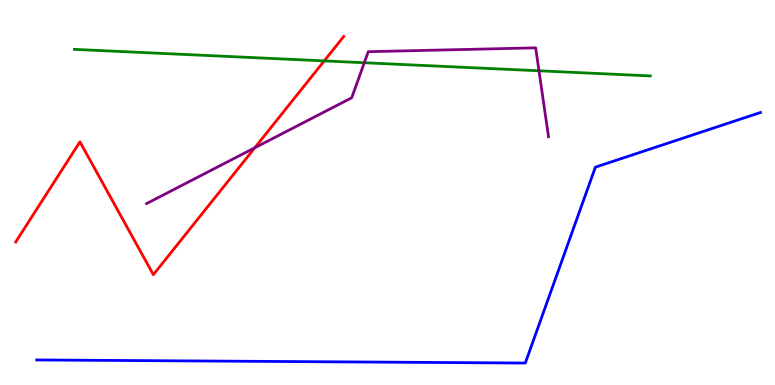[{'lines': ['blue', 'red'], 'intersections': []}, {'lines': ['green', 'red'], 'intersections': [{'x': 4.18, 'y': 8.42}]}, {'lines': ['purple', 'red'], 'intersections': [{'x': 3.29, 'y': 6.16}]}, {'lines': ['blue', 'green'], 'intersections': []}, {'lines': ['blue', 'purple'], 'intersections': []}, {'lines': ['green', 'purple'], 'intersections': [{'x': 4.7, 'y': 8.37}, {'x': 6.95, 'y': 8.16}]}]